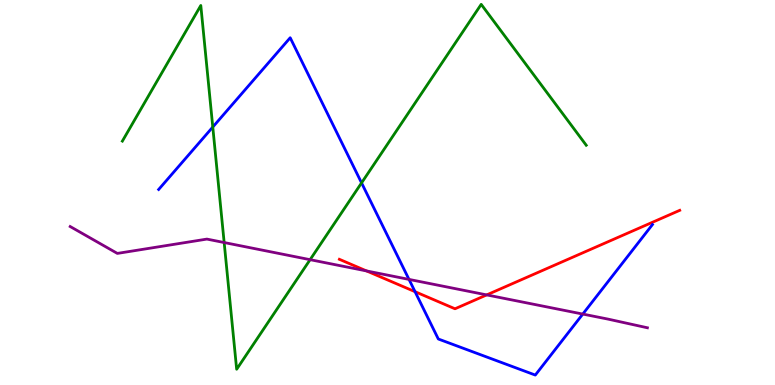[{'lines': ['blue', 'red'], 'intersections': [{'x': 5.36, 'y': 2.42}]}, {'lines': ['green', 'red'], 'intersections': []}, {'lines': ['purple', 'red'], 'intersections': [{'x': 4.73, 'y': 2.96}, {'x': 6.28, 'y': 2.34}]}, {'lines': ['blue', 'green'], 'intersections': [{'x': 2.75, 'y': 6.7}, {'x': 4.67, 'y': 5.25}]}, {'lines': ['blue', 'purple'], 'intersections': [{'x': 5.28, 'y': 2.74}, {'x': 7.52, 'y': 1.84}]}, {'lines': ['green', 'purple'], 'intersections': [{'x': 2.89, 'y': 3.7}, {'x': 4.0, 'y': 3.26}]}]